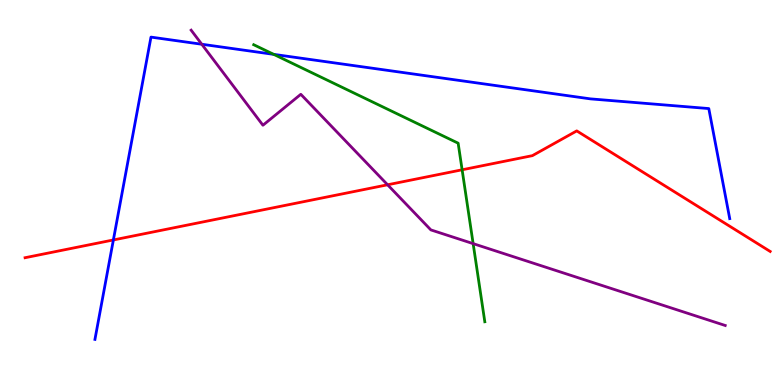[{'lines': ['blue', 'red'], 'intersections': [{'x': 1.46, 'y': 3.77}]}, {'lines': ['green', 'red'], 'intersections': [{'x': 5.96, 'y': 5.59}]}, {'lines': ['purple', 'red'], 'intersections': [{'x': 5.0, 'y': 5.2}]}, {'lines': ['blue', 'green'], 'intersections': [{'x': 3.53, 'y': 8.59}]}, {'lines': ['blue', 'purple'], 'intersections': [{'x': 2.6, 'y': 8.85}]}, {'lines': ['green', 'purple'], 'intersections': [{'x': 6.11, 'y': 3.67}]}]